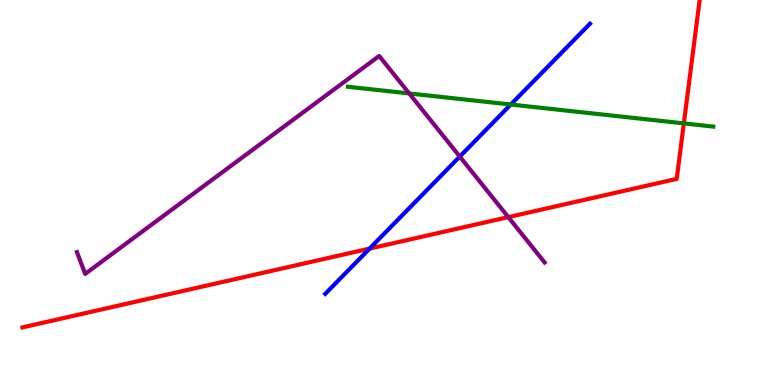[{'lines': ['blue', 'red'], 'intersections': [{'x': 4.77, 'y': 3.54}]}, {'lines': ['green', 'red'], 'intersections': [{'x': 8.82, 'y': 6.8}]}, {'lines': ['purple', 'red'], 'intersections': [{'x': 6.56, 'y': 4.36}]}, {'lines': ['blue', 'green'], 'intersections': [{'x': 6.59, 'y': 7.29}]}, {'lines': ['blue', 'purple'], 'intersections': [{'x': 5.93, 'y': 5.93}]}, {'lines': ['green', 'purple'], 'intersections': [{'x': 5.28, 'y': 7.57}]}]